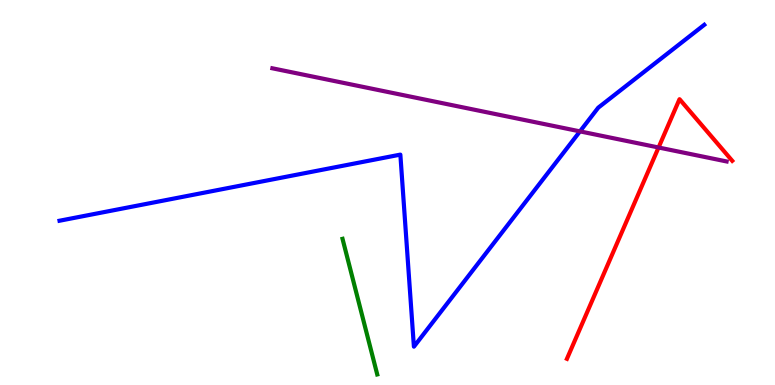[{'lines': ['blue', 'red'], 'intersections': []}, {'lines': ['green', 'red'], 'intersections': []}, {'lines': ['purple', 'red'], 'intersections': [{'x': 8.5, 'y': 6.17}]}, {'lines': ['blue', 'green'], 'intersections': []}, {'lines': ['blue', 'purple'], 'intersections': [{'x': 7.48, 'y': 6.59}]}, {'lines': ['green', 'purple'], 'intersections': []}]